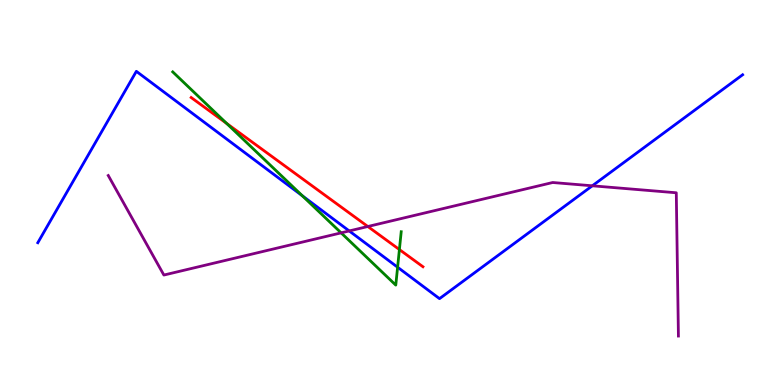[{'lines': ['blue', 'red'], 'intersections': []}, {'lines': ['green', 'red'], 'intersections': [{'x': 2.92, 'y': 6.79}, {'x': 5.15, 'y': 3.52}]}, {'lines': ['purple', 'red'], 'intersections': [{'x': 4.75, 'y': 4.12}]}, {'lines': ['blue', 'green'], 'intersections': [{'x': 3.9, 'y': 4.91}, {'x': 5.13, 'y': 3.06}]}, {'lines': ['blue', 'purple'], 'intersections': [{'x': 4.51, 'y': 4.0}, {'x': 7.64, 'y': 5.17}]}, {'lines': ['green', 'purple'], 'intersections': [{'x': 4.4, 'y': 3.95}]}]